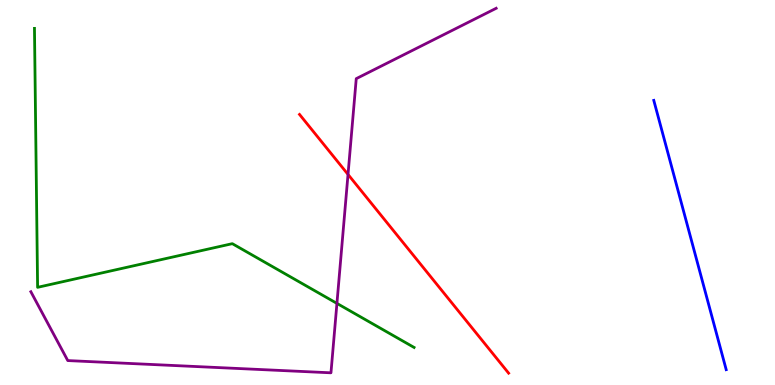[{'lines': ['blue', 'red'], 'intersections': []}, {'lines': ['green', 'red'], 'intersections': []}, {'lines': ['purple', 'red'], 'intersections': [{'x': 4.49, 'y': 5.47}]}, {'lines': ['blue', 'green'], 'intersections': []}, {'lines': ['blue', 'purple'], 'intersections': []}, {'lines': ['green', 'purple'], 'intersections': [{'x': 4.35, 'y': 2.12}]}]